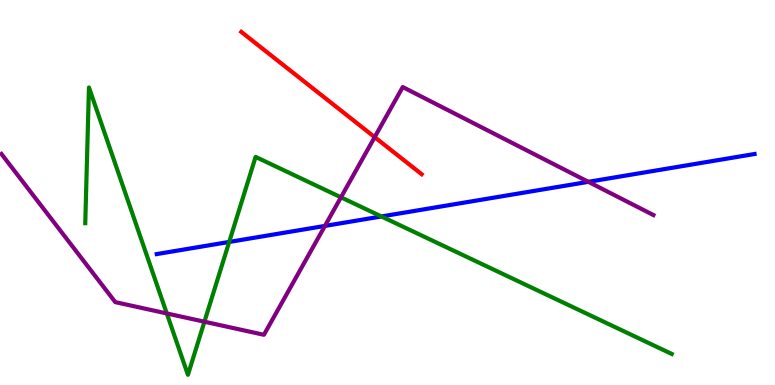[{'lines': ['blue', 'red'], 'intersections': []}, {'lines': ['green', 'red'], 'intersections': []}, {'lines': ['purple', 'red'], 'intersections': [{'x': 4.83, 'y': 6.44}]}, {'lines': ['blue', 'green'], 'intersections': [{'x': 2.96, 'y': 3.72}, {'x': 4.92, 'y': 4.38}]}, {'lines': ['blue', 'purple'], 'intersections': [{'x': 4.19, 'y': 4.13}, {'x': 7.59, 'y': 5.28}]}, {'lines': ['green', 'purple'], 'intersections': [{'x': 2.15, 'y': 1.86}, {'x': 2.64, 'y': 1.64}, {'x': 4.4, 'y': 4.87}]}]